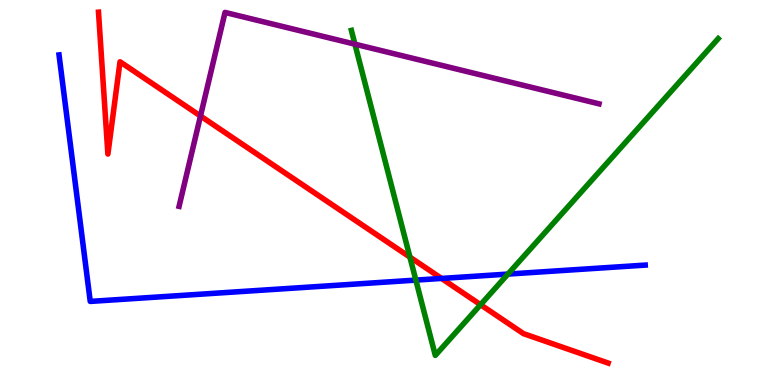[{'lines': ['blue', 'red'], 'intersections': [{'x': 5.7, 'y': 2.77}]}, {'lines': ['green', 'red'], 'intersections': [{'x': 5.29, 'y': 3.32}, {'x': 6.2, 'y': 2.09}]}, {'lines': ['purple', 'red'], 'intersections': [{'x': 2.59, 'y': 6.99}]}, {'lines': ['blue', 'green'], 'intersections': [{'x': 5.37, 'y': 2.72}, {'x': 6.55, 'y': 2.88}]}, {'lines': ['blue', 'purple'], 'intersections': []}, {'lines': ['green', 'purple'], 'intersections': [{'x': 4.58, 'y': 8.85}]}]